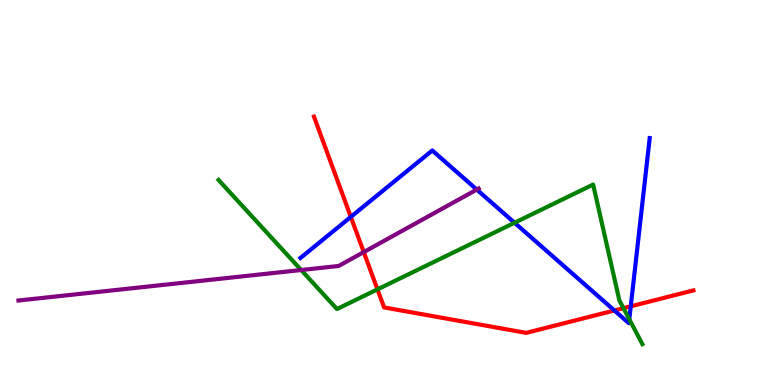[{'lines': ['blue', 'red'], 'intersections': [{'x': 4.53, 'y': 4.37}, {'x': 7.93, 'y': 1.94}, {'x': 8.14, 'y': 2.04}]}, {'lines': ['green', 'red'], 'intersections': [{'x': 4.87, 'y': 2.48}, {'x': 8.04, 'y': 2.0}]}, {'lines': ['purple', 'red'], 'intersections': [{'x': 4.69, 'y': 3.45}]}, {'lines': ['blue', 'green'], 'intersections': [{'x': 6.64, 'y': 4.21}, {'x': 8.12, 'y': 1.71}]}, {'lines': ['blue', 'purple'], 'intersections': [{'x': 6.15, 'y': 5.08}]}, {'lines': ['green', 'purple'], 'intersections': [{'x': 3.89, 'y': 2.99}]}]